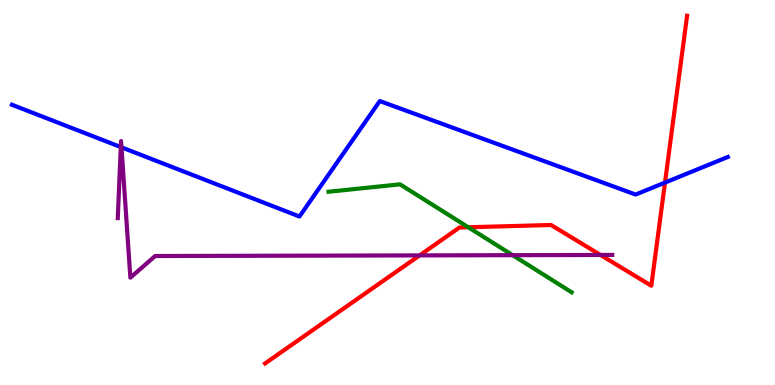[{'lines': ['blue', 'red'], 'intersections': [{'x': 8.58, 'y': 5.26}]}, {'lines': ['green', 'red'], 'intersections': [{'x': 6.04, 'y': 4.1}]}, {'lines': ['purple', 'red'], 'intersections': [{'x': 5.41, 'y': 3.37}, {'x': 7.75, 'y': 3.38}]}, {'lines': ['blue', 'green'], 'intersections': []}, {'lines': ['blue', 'purple'], 'intersections': [{'x': 1.56, 'y': 6.18}, {'x': 1.57, 'y': 6.17}]}, {'lines': ['green', 'purple'], 'intersections': [{'x': 6.61, 'y': 3.37}]}]